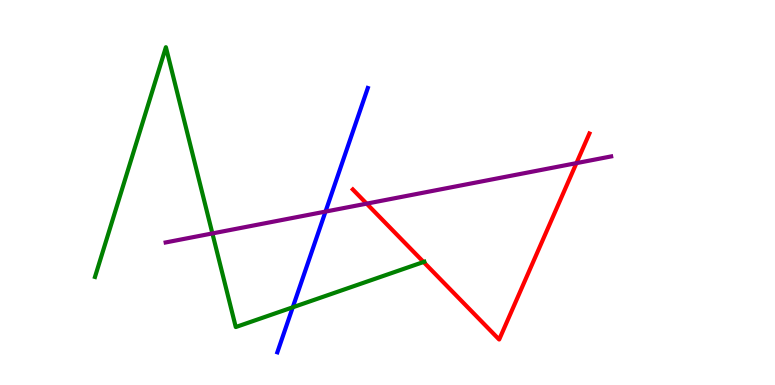[{'lines': ['blue', 'red'], 'intersections': []}, {'lines': ['green', 'red'], 'intersections': [{'x': 5.47, 'y': 3.19}]}, {'lines': ['purple', 'red'], 'intersections': [{'x': 4.73, 'y': 4.71}, {'x': 7.44, 'y': 5.76}]}, {'lines': ['blue', 'green'], 'intersections': [{'x': 3.78, 'y': 2.02}]}, {'lines': ['blue', 'purple'], 'intersections': [{'x': 4.2, 'y': 4.5}]}, {'lines': ['green', 'purple'], 'intersections': [{'x': 2.74, 'y': 3.94}]}]